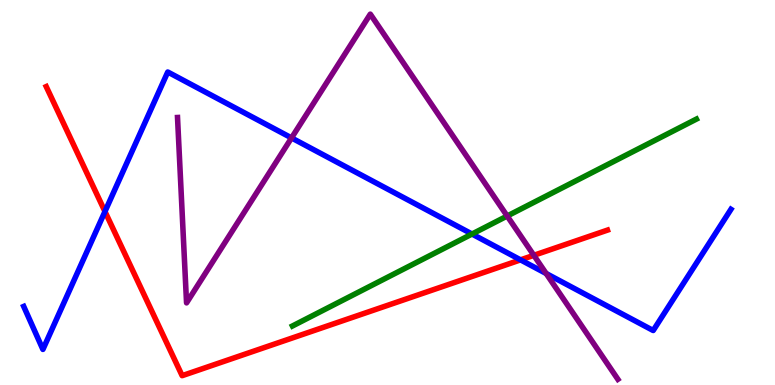[{'lines': ['blue', 'red'], 'intersections': [{'x': 1.35, 'y': 4.51}, {'x': 6.72, 'y': 3.25}]}, {'lines': ['green', 'red'], 'intersections': []}, {'lines': ['purple', 'red'], 'intersections': [{'x': 6.89, 'y': 3.37}]}, {'lines': ['blue', 'green'], 'intersections': [{'x': 6.09, 'y': 3.92}]}, {'lines': ['blue', 'purple'], 'intersections': [{'x': 3.76, 'y': 6.42}, {'x': 7.05, 'y': 2.9}]}, {'lines': ['green', 'purple'], 'intersections': [{'x': 6.54, 'y': 4.39}]}]